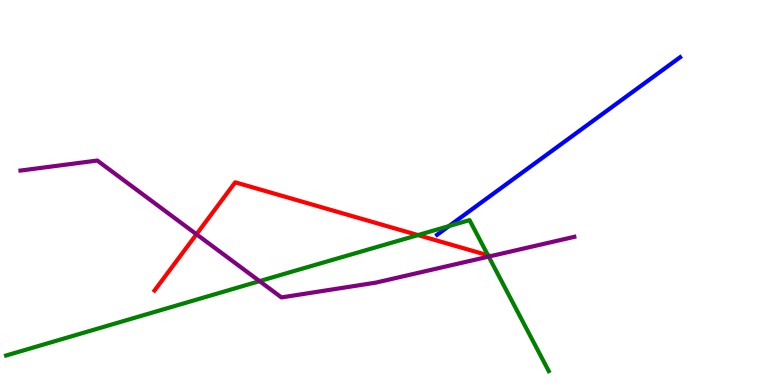[{'lines': ['blue', 'red'], 'intersections': []}, {'lines': ['green', 'red'], 'intersections': [{'x': 5.39, 'y': 3.89}, {'x': 6.3, 'y': 3.37}]}, {'lines': ['purple', 'red'], 'intersections': [{'x': 2.54, 'y': 3.92}]}, {'lines': ['blue', 'green'], 'intersections': [{'x': 5.79, 'y': 4.13}]}, {'lines': ['blue', 'purple'], 'intersections': []}, {'lines': ['green', 'purple'], 'intersections': [{'x': 3.35, 'y': 2.7}, {'x': 6.31, 'y': 3.34}]}]